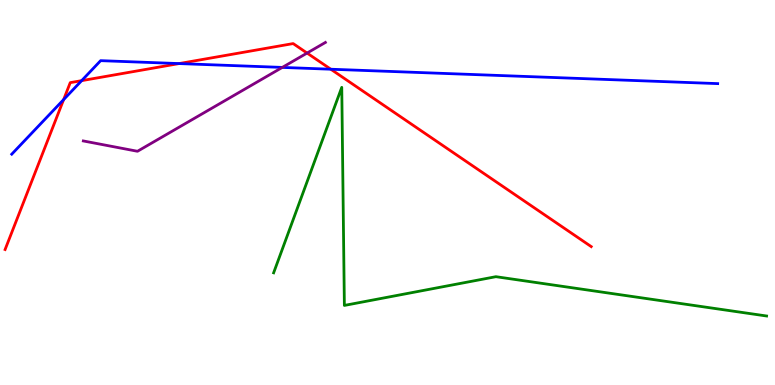[{'lines': ['blue', 'red'], 'intersections': [{'x': 0.821, 'y': 7.41}, {'x': 1.05, 'y': 7.91}, {'x': 2.31, 'y': 8.35}, {'x': 4.27, 'y': 8.2}]}, {'lines': ['green', 'red'], 'intersections': []}, {'lines': ['purple', 'red'], 'intersections': [{'x': 3.96, 'y': 8.62}]}, {'lines': ['blue', 'green'], 'intersections': []}, {'lines': ['blue', 'purple'], 'intersections': [{'x': 3.64, 'y': 8.25}]}, {'lines': ['green', 'purple'], 'intersections': []}]